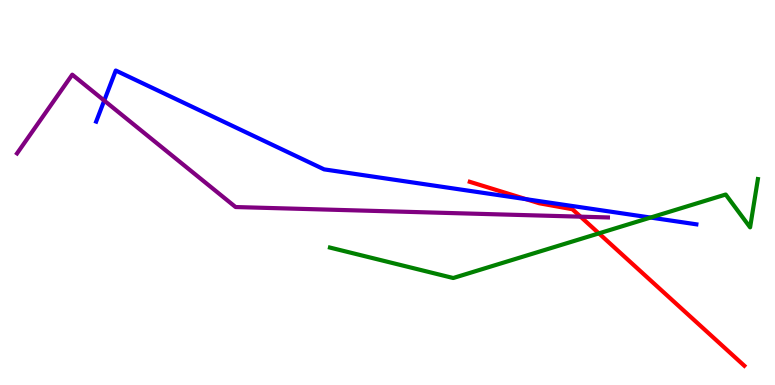[{'lines': ['blue', 'red'], 'intersections': [{'x': 6.79, 'y': 4.83}]}, {'lines': ['green', 'red'], 'intersections': [{'x': 7.73, 'y': 3.94}]}, {'lines': ['purple', 'red'], 'intersections': [{'x': 7.49, 'y': 4.37}]}, {'lines': ['blue', 'green'], 'intersections': [{'x': 8.39, 'y': 4.35}]}, {'lines': ['blue', 'purple'], 'intersections': [{'x': 1.34, 'y': 7.39}]}, {'lines': ['green', 'purple'], 'intersections': []}]